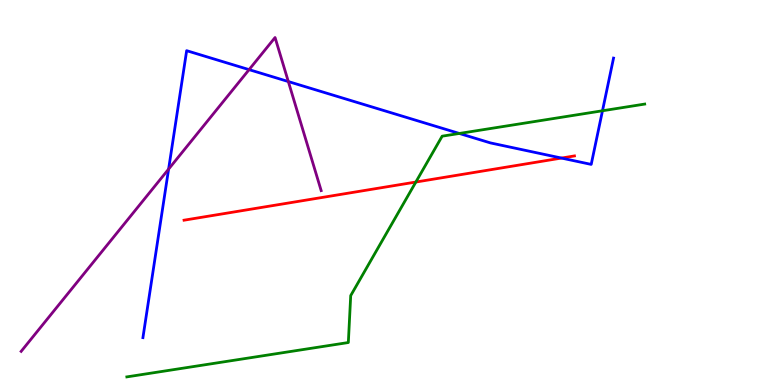[{'lines': ['blue', 'red'], 'intersections': [{'x': 7.24, 'y': 5.89}]}, {'lines': ['green', 'red'], 'intersections': [{'x': 5.37, 'y': 5.27}]}, {'lines': ['purple', 'red'], 'intersections': []}, {'lines': ['blue', 'green'], 'intersections': [{'x': 5.93, 'y': 6.53}, {'x': 7.77, 'y': 7.12}]}, {'lines': ['blue', 'purple'], 'intersections': [{'x': 2.18, 'y': 5.61}, {'x': 3.21, 'y': 8.19}, {'x': 3.72, 'y': 7.88}]}, {'lines': ['green', 'purple'], 'intersections': []}]